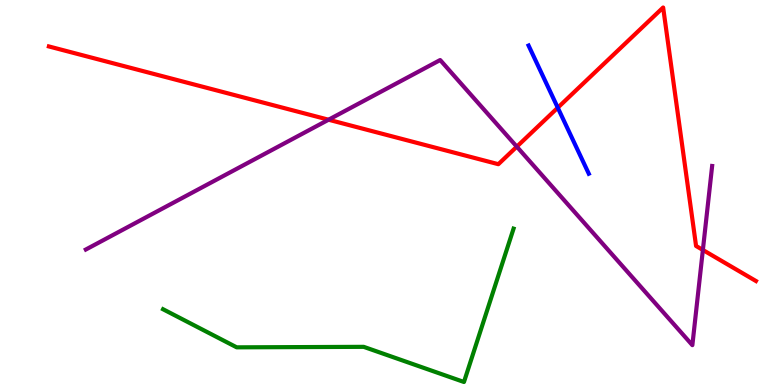[{'lines': ['blue', 'red'], 'intersections': [{'x': 7.2, 'y': 7.2}]}, {'lines': ['green', 'red'], 'intersections': []}, {'lines': ['purple', 'red'], 'intersections': [{'x': 4.24, 'y': 6.89}, {'x': 6.67, 'y': 6.19}, {'x': 9.07, 'y': 3.51}]}, {'lines': ['blue', 'green'], 'intersections': []}, {'lines': ['blue', 'purple'], 'intersections': []}, {'lines': ['green', 'purple'], 'intersections': []}]